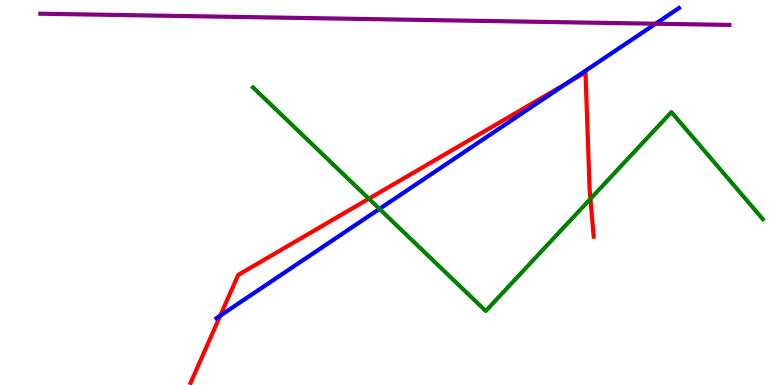[{'lines': ['blue', 'red'], 'intersections': [{'x': 2.84, 'y': 1.8}, {'x': 7.32, 'y': 7.84}]}, {'lines': ['green', 'red'], 'intersections': [{'x': 4.76, 'y': 4.84}, {'x': 7.62, 'y': 4.84}]}, {'lines': ['purple', 'red'], 'intersections': []}, {'lines': ['blue', 'green'], 'intersections': [{'x': 4.9, 'y': 4.57}]}, {'lines': ['blue', 'purple'], 'intersections': [{'x': 8.46, 'y': 9.38}]}, {'lines': ['green', 'purple'], 'intersections': []}]